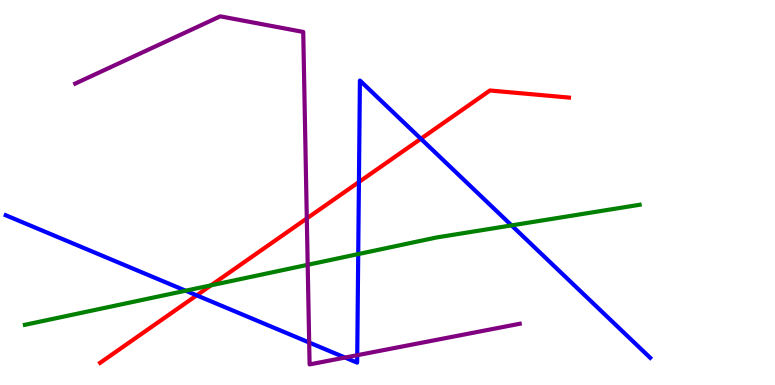[{'lines': ['blue', 'red'], 'intersections': [{'x': 2.54, 'y': 2.33}, {'x': 4.63, 'y': 5.27}, {'x': 5.43, 'y': 6.4}]}, {'lines': ['green', 'red'], 'intersections': [{'x': 2.72, 'y': 2.59}]}, {'lines': ['purple', 'red'], 'intersections': [{'x': 3.96, 'y': 4.33}]}, {'lines': ['blue', 'green'], 'intersections': [{'x': 2.4, 'y': 2.45}, {'x': 4.62, 'y': 3.4}, {'x': 6.6, 'y': 4.15}]}, {'lines': ['blue', 'purple'], 'intersections': [{'x': 3.99, 'y': 1.1}, {'x': 4.45, 'y': 0.713}, {'x': 4.61, 'y': 0.774}]}, {'lines': ['green', 'purple'], 'intersections': [{'x': 3.97, 'y': 3.12}]}]